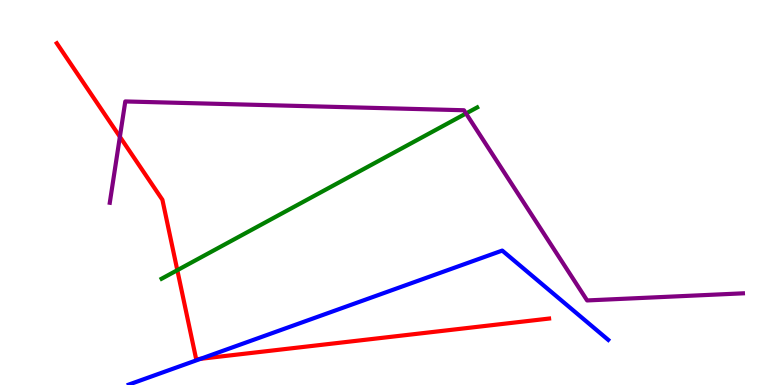[{'lines': ['blue', 'red'], 'intersections': [{'x': 2.59, 'y': 0.68}]}, {'lines': ['green', 'red'], 'intersections': [{'x': 2.29, 'y': 2.98}]}, {'lines': ['purple', 'red'], 'intersections': [{'x': 1.55, 'y': 6.45}]}, {'lines': ['blue', 'green'], 'intersections': []}, {'lines': ['blue', 'purple'], 'intersections': []}, {'lines': ['green', 'purple'], 'intersections': [{'x': 6.01, 'y': 7.05}]}]